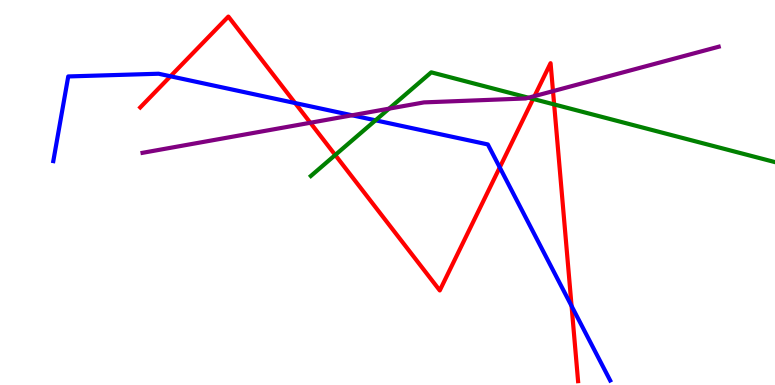[{'lines': ['blue', 'red'], 'intersections': [{'x': 2.2, 'y': 8.02}, {'x': 3.81, 'y': 7.32}, {'x': 6.45, 'y': 5.65}, {'x': 7.38, 'y': 2.05}]}, {'lines': ['green', 'red'], 'intersections': [{'x': 4.33, 'y': 5.97}, {'x': 6.88, 'y': 7.43}, {'x': 7.15, 'y': 7.29}]}, {'lines': ['purple', 'red'], 'intersections': [{'x': 4.0, 'y': 6.81}, {'x': 6.9, 'y': 7.5}, {'x': 7.14, 'y': 7.63}]}, {'lines': ['blue', 'green'], 'intersections': [{'x': 4.85, 'y': 6.87}]}, {'lines': ['blue', 'purple'], 'intersections': [{'x': 4.54, 'y': 7.01}]}, {'lines': ['green', 'purple'], 'intersections': [{'x': 5.02, 'y': 7.18}, {'x': 6.82, 'y': 7.46}]}]